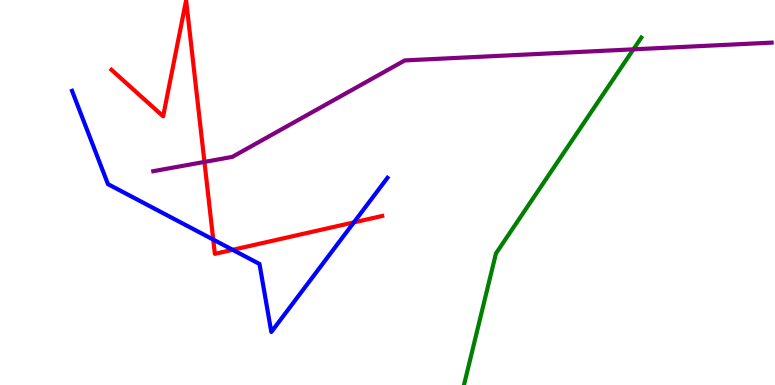[{'lines': ['blue', 'red'], 'intersections': [{'x': 2.75, 'y': 3.78}, {'x': 3.0, 'y': 3.51}, {'x': 4.57, 'y': 4.22}]}, {'lines': ['green', 'red'], 'intersections': []}, {'lines': ['purple', 'red'], 'intersections': [{'x': 2.64, 'y': 5.79}]}, {'lines': ['blue', 'green'], 'intersections': []}, {'lines': ['blue', 'purple'], 'intersections': []}, {'lines': ['green', 'purple'], 'intersections': [{'x': 8.17, 'y': 8.72}]}]